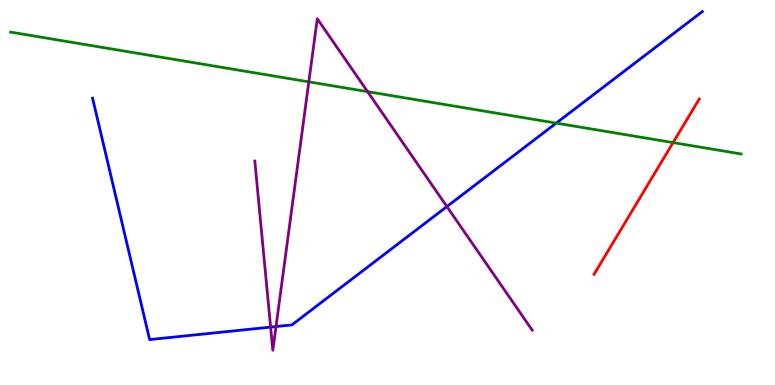[{'lines': ['blue', 'red'], 'intersections': []}, {'lines': ['green', 'red'], 'intersections': [{'x': 8.69, 'y': 6.3}]}, {'lines': ['purple', 'red'], 'intersections': []}, {'lines': ['blue', 'green'], 'intersections': [{'x': 7.18, 'y': 6.8}]}, {'lines': ['blue', 'purple'], 'intersections': [{'x': 3.49, 'y': 1.5}, {'x': 3.56, 'y': 1.52}, {'x': 5.77, 'y': 4.63}]}, {'lines': ['green', 'purple'], 'intersections': [{'x': 3.98, 'y': 7.87}, {'x': 4.74, 'y': 7.62}]}]